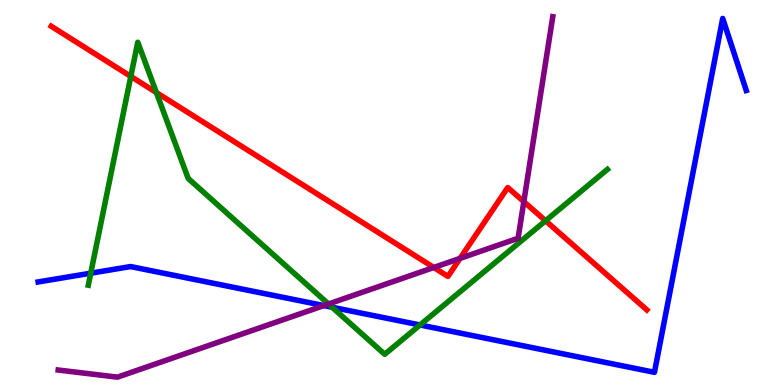[{'lines': ['blue', 'red'], 'intersections': []}, {'lines': ['green', 'red'], 'intersections': [{'x': 1.69, 'y': 8.02}, {'x': 2.02, 'y': 7.6}, {'x': 7.04, 'y': 4.27}]}, {'lines': ['purple', 'red'], 'intersections': [{'x': 5.6, 'y': 3.05}, {'x': 5.94, 'y': 3.29}, {'x': 6.76, 'y': 4.76}]}, {'lines': ['blue', 'green'], 'intersections': [{'x': 1.17, 'y': 2.9}, {'x': 4.29, 'y': 2.02}, {'x': 5.42, 'y': 1.56}]}, {'lines': ['blue', 'purple'], 'intersections': [{'x': 4.18, 'y': 2.06}]}, {'lines': ['green', 'purple'], 'intersections': [{'x': 4.24, 'y': 2.1}]}]